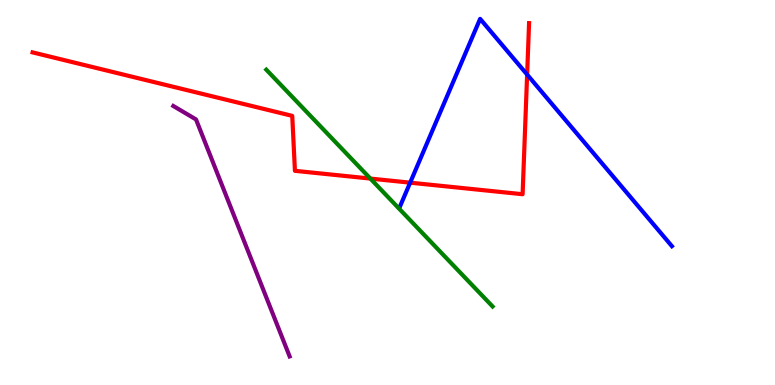[{'lines': ['blue', 'red'], 'intersections': [{'x': 5.29, 'y': 5.26}, {'x': 6.8, 'y': 8.06}]}, {'lines': ['green', 'red'], 'intersections': [{'x': 4.78, 'y': 5.36}]}, {'lines': ['purple', 'red'], 'intersections': []}, {'lines': ['blue', 'green'], 'intersections': []}, {'lines': ['blue', 'purple'], 'intersections': []}, {'lines': ['green', 'purple'], 'intersections': []}]